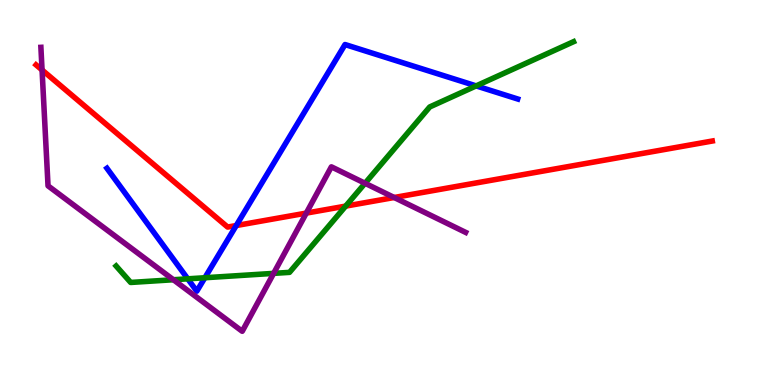[{'lines': ['blue', 'red'], 'intersections': [{'x': 3.05, 'y': 4.14}]}, {'lines': ['green', 'red'], 'intersections': [{'x': 4.46, 'y': 4.65}]}, {'lines': ['purple', 'red'], 'intersections': [{'x': 0.543, 'y': 8.18}, {'x': 3.95, 'y': 4.46}, {'x': 5.09, 'y': 4.87}]}, {'lines': ['blue', 'green'], 'intersections': [{'x': 2.42, 'y': 2.76}, {'x': 2.64, 'y': 2.79}, {'x': 6.14, 'y': 7.77}]}, {'lines': ['blue', 'purple'], 'intersections': []}, {'lines': ['green', 'purple'], 'intersections': [{'x': 2.24, 'y': 2.73}, {'x': 3.53, 'y': 2.9}, {'x': 4.71, 'y': 5.24}]}]